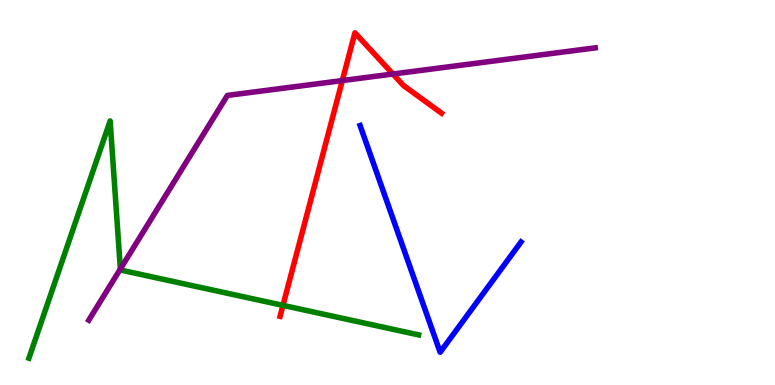[{'lines': ['blue', 'red'], 'intersections': []}, {'lines': ['green', 'red'], 'intersections': [{'x': 3.65, 'y': 2.07}]}, {'lines': ['purple', 'red'], 'intersections': [{'x': 4.42, 'y': 7.91}, {'x': 5.07, 'y': 8.08}]}, {'lines': ['blue', 'green'], 'intersections': []}, {'lines': ['blue', 'purple'], 'intersections': []}, {'lines': ['green', 'purple'], 'intersections': [{'x': 1.55, 'y': 3.01}]}]